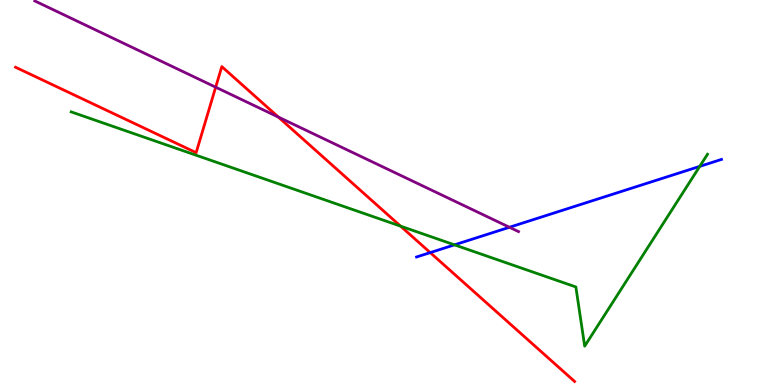[{'lines': ['blue', 'red'], 'intersections': [{'x': 5.55, 'y': 3.44}]}, {'lines': ['green', 'red'], 'intersections': [{'x': 5.17, 'y': 4.13}]}, {'lines': ['purple', 'red'], 'intersections': [{'x': 2.78, 'y': 7.74}, {'x': 3.59, 'y': 6.96}]}, {'lines': ['blue', 'green'], 'intersections': [{'x': 5.86, 'y': 3.64}, {'x': 9.03, 'y': 5.68}]}, {'lines': ['blue', 'purple'], 'intersections': [{'x': 6.57, 'y': 4.1}]}, {'lines': ['green', 'purple'], 'intersections': []}]